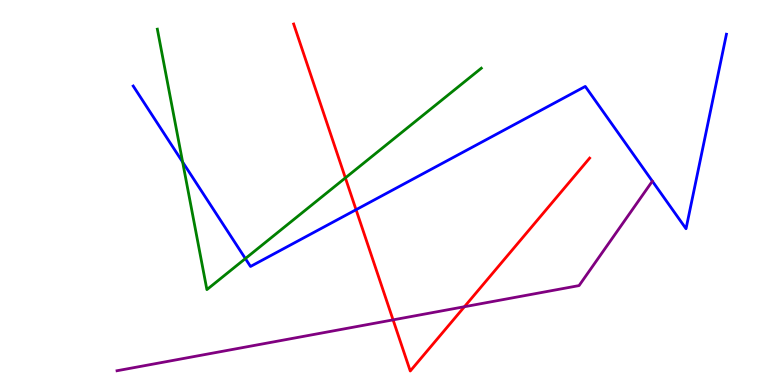[{'lines': ['blue', 'red'], 'intersections': [{'x': 4.59, 'y': 4.55}]}, {'lines': ['green', 'red'], 'intersections': [{'x': 4.46, 'y': 5.38}]}, {'lines': ['purple', 'red'], 'intersections': [{'x': 5.07, 'y': 1.69}, {'x': 5.99, 'y': 2.03}]}, {'lines': ['blue', 'green'], 'intersections': [{'x': 2.36, 'y': 5.79}, {'x': 3.17, 'y': 3.28}]}, {'lines': ['blue', 'purple'], 'intersections': []}, {'lines': ['green', 'purple'], 'intersections': []}]